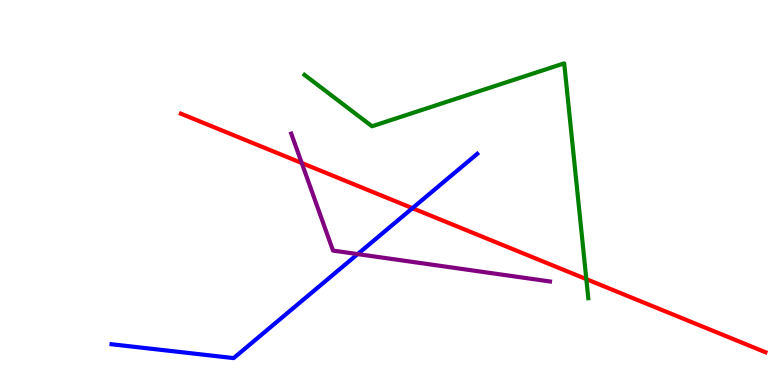[{'lines': ['blue', 'red'], 'intersections': [{'x': 5.32, 'y': 4.59}]}, {'lines': ['green', 'red'], 'intersections': [{'x': 7.57, 'y': 2.75}]}, {'lines': ['purple', 'red'], 'intersections': [{'x': 3.89, 'y': 5.77}]}, {'lines': ['blue', 'green'], 'intersections': []}, {'lines': ['blue', 'purple'], 'intersections': [{'x': 4.62, 'y': 3.4}]}, {'lines': ['green', 'purple'], 'intersections': []}]